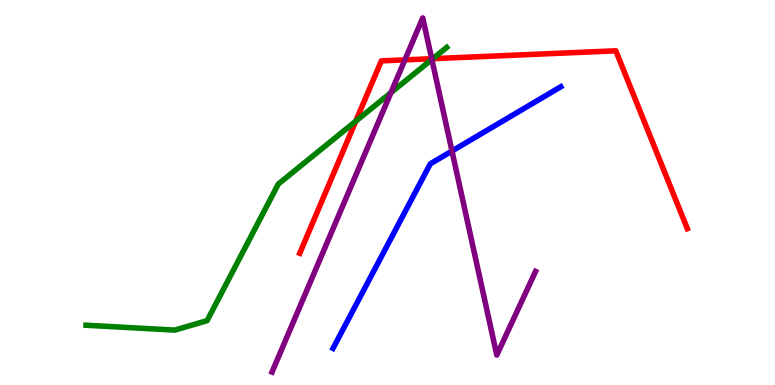[{'lines': ['blue', 'red'], 'intersections': []}, {'lines': ['green', 'red'], 'intersections': [{'x': 4.59, 'y': 6.85}, {'x': 5.58, 'y': 8.48}]}, {'lines': ['purple', 'red'], 'intersections': [{'x': 5.22, 'y': 8.45}, {'x': 5.57, 'y': 8.47}]}, {'lines': ['blue', 'green'], 'intersections': []}, {'lines': ['blue', 'purple'], 'intersections': [{'x': 5.83, 'y': 6.08}]}, {'lines': ['green', 'purple'], 'intersections': [{'x': 5.04, 'y': 7.59}, {'x': 5.57, 'y': 8.46}]}]